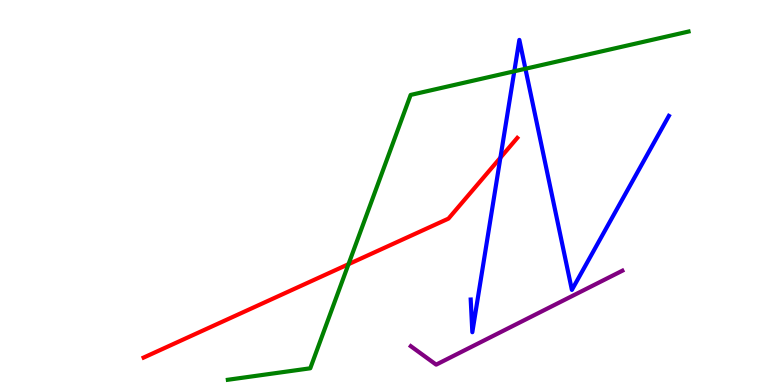[{'lines': ['blue', 'red'], 'intersections': [{'x': 6.46, 'y': 5.9}]}, {'lines': ['green', 'red'], 'intersections': [{'x': 4.5, 'y': 3.14}]}, {'lines': ['purple', 'red'], 'intersections': []}, {'lines': ['blue', 'green'], 'intersections': [{'x': 6.64, 'y': 8.15}, {'x': 6.78, 'y': 8.21}]}, {'lines': ['blue', 'purple'], 'intersections': []}, {'lines': ['green', 'purple'], 'intersections': []}]